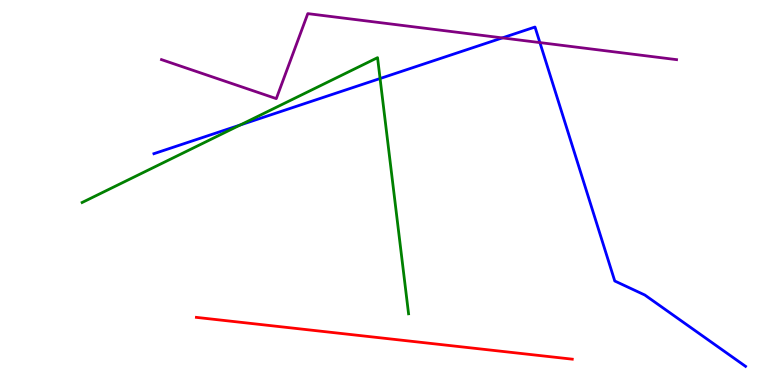[{'lines': ['blue', 'red'], 'intersections': []}, {'lines': ['green', 'red'], 'intersections': []}, {'lines': ['purple', 'red'], 'intersections': []}, {'lines': ['blue', 'green'], 'intersections': [{'x': 3.1, 'y': 6.75}, {'x': 4.9, 'y': 7.96}]}, {'lines': ['blue', 'purple'], 'intersections': [{'x': 6.48, 'y': 9.02}, {'x': 6.97, 'y': 8.89}]}, {'lines': ['green', 'purple'], 'intersections': []}]